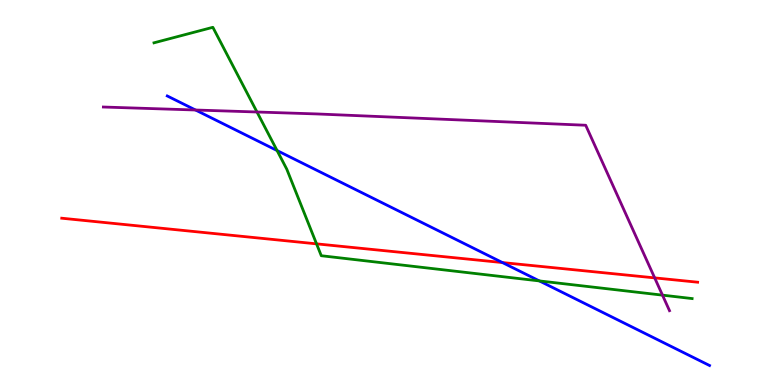[{'lines': ['blue', 'red'], 'intersections': [{'x': 6.48, 'y': 3.18}]}, {'lines': ['green', 'red'], 'intersections': [{'x': 4.08, 'y': 3.67}]}, {'lines': ['purple', 'red'], 'intersections': [{'x': 8.45, 'y': 2.78}]}, {'lines': ['blue', 'green'], 'intersections': [{'x': 3.58, 'y': 6.09}, {'x': 6.96, 'y': 2.7}]}, {'lines': ['blue', 'purple'], 'intersections': [{'x': 2.52, 'y': 7.14}]}, {'lines': ['green', 'purple'], 'intersections': [{'x': 3.32, 'y': 7.09}, {'x': 8.55, 'y': 2.33}]}]